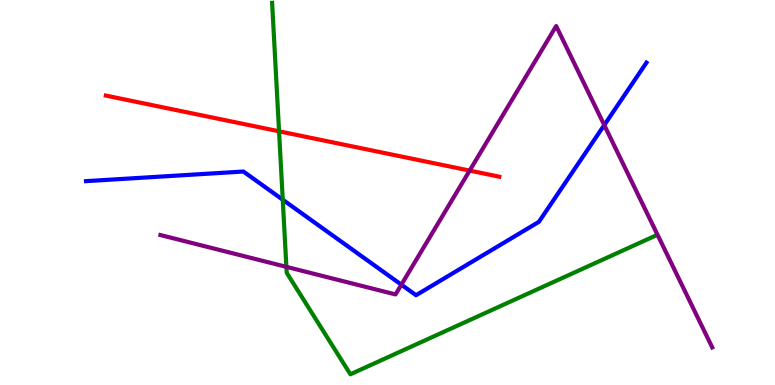[{'lines': ['blue', 'red'], 'intersections': []}, {'lines': ['green', 'red'], 'intersections': [{'x': 3.6, 'y': 6.59}]}, {'lines': ['purple', 'red'], 'intersections': [{'x': 6.06, 'y': 5.57}]}, {'lines': ['blue', 'green'], 'intersections': [{'x': 3.65, 'y': 4.81}]}, {'lines': ['blue', 'purple'], 'intersections': [{'x': 5.18, 'y': 2.61}, {'x': 7.8, 'y': 6.75}]}, {'lines': ['green', 'purple'], 'intersections': [{'x': 3.7, 'y': 3.07}]}]